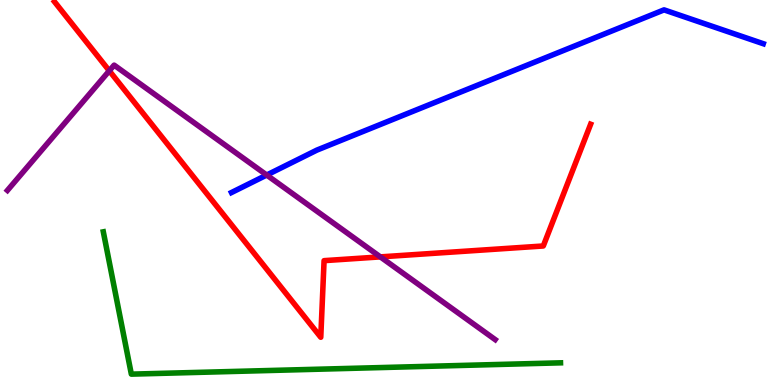[{'lines': ['blue', 'red'], 'intersections': []}, {'lines': ['green', 'red'], 'intersections': []}, {'lines': ['purple', 'red'], 'intersections': [{'x': 1.41, 'y': 8.16}, {'x': 4.91, 'y': 3.33}]}, {'lines': ['blue', 'green'], 'intersections': []}, {'lines': ['blue', 'purple'], 'intersections': [{'x': 3.44, 'y': 5.45}]}, {'lines': ['green', 'purple'], 'intersections': []}]